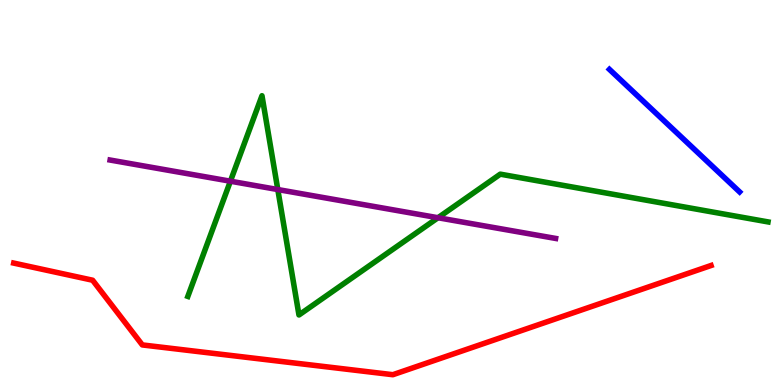[{'lines': ['blue', 'red'], 'intersections': []}, {'lines': ['green', 'red'], 'intersections': []}, {'lines': ['purple', 'red'], 'intersections': []}, {'lines': ['blue', 'green'], 'intersections': []}, {'lines': ['blue', 'purple'], 'intersections': []}, {'lines': ['green', 'purple'], 'intersections': [{'x': 2.97, 'y': 5.29}, {'x': 3.58, 'y': 5.08}, {'x': 5.65, 'y': 4.34}]}]